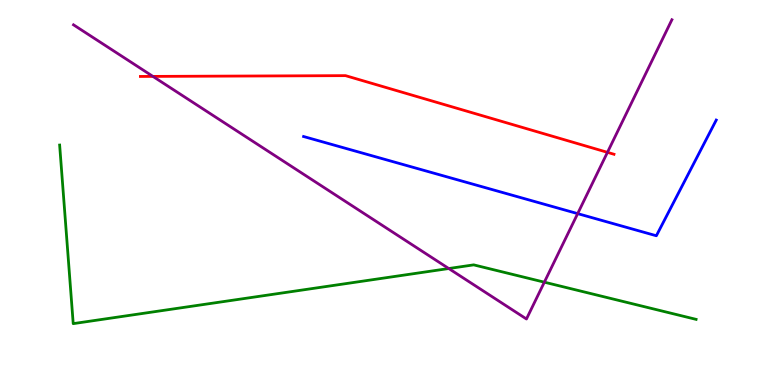[{'lines': ['blue', 'red'], 'intersections': []}, {'lines': ['green', 'red'], 'intersections': []}, {'lines': ['purple', 'red'], 'intersections': [{'x': 1.97, 'y': 8.02}, {'x': 7.84, 'y': 6.04}]}, {'lines': ['blue', 'green'], 'intersections': []}, {'lines': ['blue', 'purple'], 'intersections': [{'x': 7.45, 'y': 4.45}]}, {'lines': ['green', 'purple'], 'intersections': [{'x': 5.79, 'y': 3.03}, {'x': 7.02, 'y': 2.67}]}]